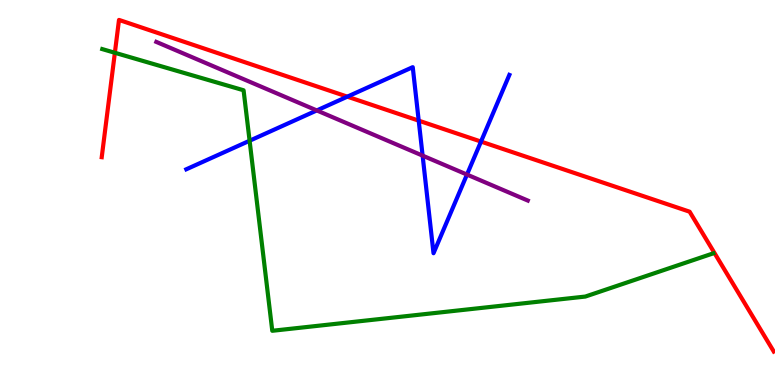[{'lines': ['blue', 'red'], 'intersections': [{'x': 4.48, 'y': 7.49}, {'x': 5.4, 'y': 6.87}, {'x': 6.21, 'y': 6.32}]}, {'lines': ['green', 'red'], 'intersections': [{'x': 1.48, 'y': 8.63}]}, {'lines': ['purple', 'red'], 'intersections': []}, {'lines': ['blue', 'green'], 'intersections': [{'x': 3.22, 'y': 6.34}]}, {'lines': ['blue', 'purple'], 'intersections': [{'x': 4.09, 'y': 7.13}, {'x': 5.45, 'y': 5.96}, {'x': 6.03, 'y': 5.47}]}, {'lines': ['green', 'purple'], 'intersections': []}]